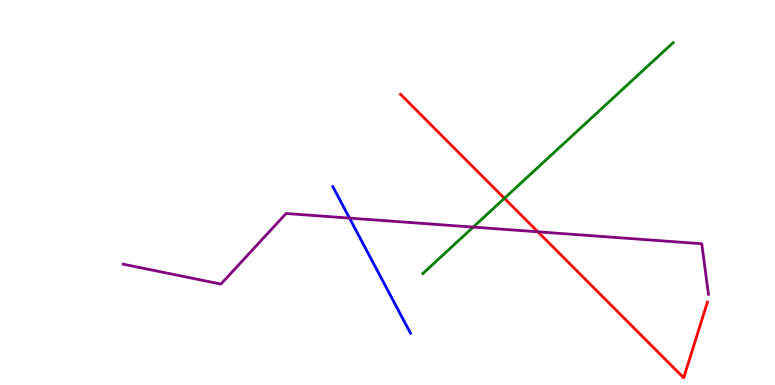[{'lines': ['blue', 'red'], 'intersections': []}, {'lines': ['green', 'red'], 'intersections': [{'x': 6.51, 'y': 4.85}]}, {'lines': ['purple', 'red'], 'intersections': [{'x': 6.94, 'y': 3.98}]}, {'lines': ['blue', 'green'], 'intersections': []}, {'lines': ['blue', 'purple'], 'intersections': [{'x': 4.51, 'y': 4.33}]}, {'lines': ['green', 'purple'], 'intersections': [{'x': 6.11, 'y': 4.1}]}]